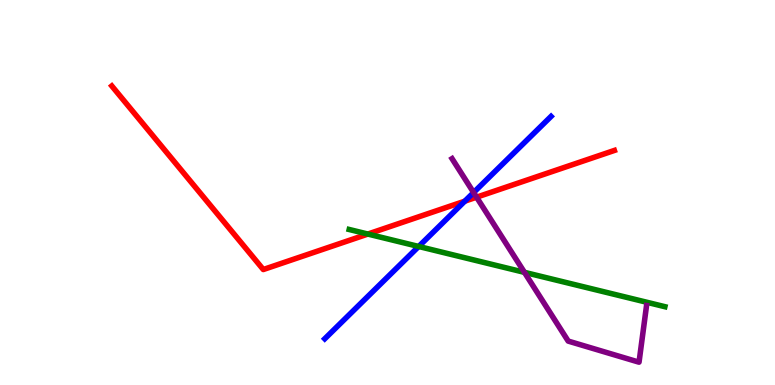[{'lines': ['blue', 'red'], 'intersections': [{'x': 6.0, 'y': 4.77}]}, {'lines': ['green', 'red'], 'intersections': [{'x': 4.75, 'y': 3.92}]}, {'lines': ['purple', 'red'], 'intersections': [{'x': 6.15, 'y': 4.88}]}, {'lines': ['blue', 'green'], 'intersections': [{'x': 5.4, 'y': 3.6}]}, {'lines': ['blue', 'purple'], 'intersections': [{'x': 6.11, 'y': 5.0}]}, {'lines': ['green', 'purple'], 'intersections': [{'x': 6.77, 'y': 2.93}]}]